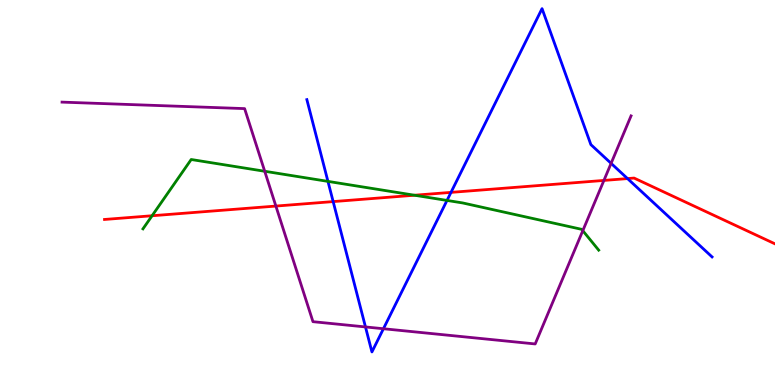[{'lines': ['blue', 'red'], 'intersections': [{'x': 4.3, 'y': 4.76}, {'x': 5.82, 'y': 5.0}, {'x': 8.1, 'y': 5.36}]}, {'lines': ['green', 'red'], 'intersections': [{'x': 1.96, 'y': 4.4}, {'x': 5.35, 'y': 4.93}]}, {'lines': ['purple', 'red'], 'intersections': [{'x': 3.56, 'y': 4.65}, {'x': 7.79, 'y': 5.31}]}, {'lines': ['blue', 'green'], 'intersections': [{'x': 4.23, 'y': 5.29}, {'x': 5.77, 'y': 4.79}]}, {'lines': ['blue', 'purple'], 'intersections': [{'x': 4.72, 'y': 1.51}, {'x': 4.95, 'y': 1.46}, {'x': 7.89, 'y': 5.76}]}, {'lines': ['green', 'purple'], 'intersections': [{'x': 3.42, 'y': 5.55}, {'x': 7.52, 'y': 4.01}]}]